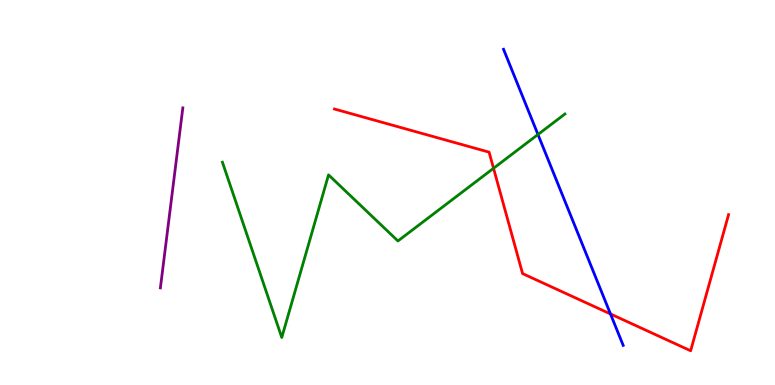[{'lines': ['blue', 'red'], 'intersections': [{'x': 7.88, 'y': 1.85}]}, {'lines': ['green', 'red'], 'intersections': [{'x': 6.37, 'y': 5.63}]}, {'lines': ['purple', 'red'], 'intersections': []}, {'lines': ['blue', 'green'], 'intersections': [{'x': 6.94, 'y': 6.51}]}, {'lines': ['blue', 'purple'], 'intersections': []}, {'lines': ['green', 'purple'], 'intersections': []}]